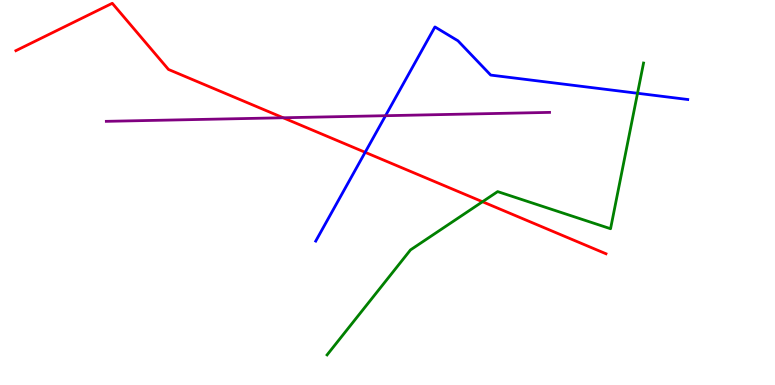[{'lines': ['blue', 'red'], 'intersections': [{'x': 4.71, 'y': 6.04}]}, {'lines': ['green', 'red'], 'intersections': [{'x': 6.23, 'y': 4.76}]}, {'lines': ['purple', 'red'], 'intersections': [{'x': 3.65, 'y': 6.94}]}, {'lines': ['blue', 'green'], 'intersections': [{'x': 8.23, 'y': 7.58}]}, {'lines': ['blue', 'purple'], 'intersections': [{'x': 4.97, 'y': 6.99}]}, {'lines': ['green', 'purple'], 'intersections': []}]